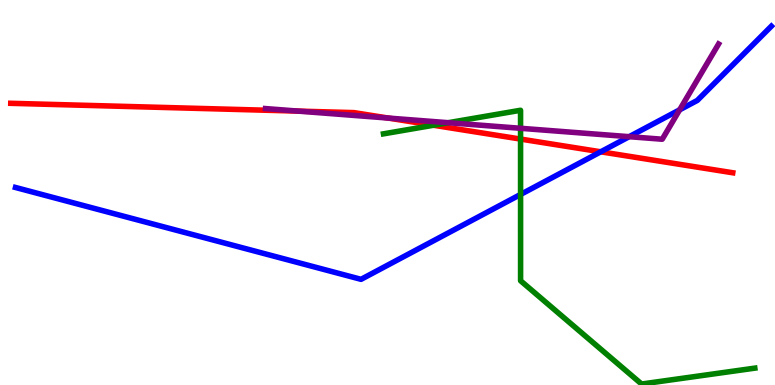[{'lines': ['blue', 'red'], 'intersections': [{'x': 7.75, 'y': 6.06}]}, {'lines': ['green', 'red'], 'intersections': [{'x': 5.59, 'y': 6.75}, {'x': 6.72, 'y': 6.39}]}, {'lines': ['purple', 'red'], 'intersections': [{'x': 3.85, 'y': 7.11}, {'x': 5.01, 'y': 6.93}]}, {'lines': ['blue', 'green'], 'intersections': [{'x': 6.72, 'y': 4.95}]}, {'lines': ['blue', 'purple'], 'intersections': [{'x': 8.12, 'y': 6.45}, {'x': 8.77, 'y': 7.15}]}, {'lines': ['green', 'purple'], 'intersections': [{'x': 5.78, 'y': 6.81}, {'x': 6.72, 'y': 6.67}]}]